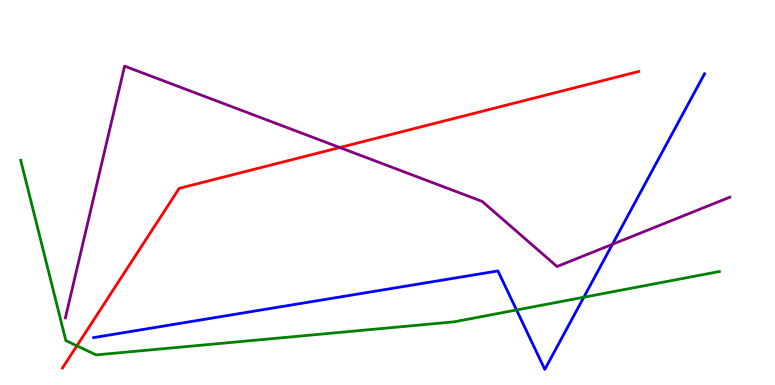[{'lines': ['blue', 'red'], 'intersections': []}, {'lines': ['green', 'red'], 'intersections': [{'x': 0.992, 'y': 1.02}]}, {'lines': ['purple', 'red'], 'intersections': [{'x': 4.38, 'y': 6.17}]}, {'lines': ['blue', 'green'], 'intersections': [{'x': 6.66, 'y': 1.95}, {'x': 7.53, 'y': 2.28}]}, {'lines': ['blue', 'purple'], 'intersections': [{'x': 7.9, 'y': 3.65}]}, {'lines': ['green', 'purple'], 'intersections': []}]